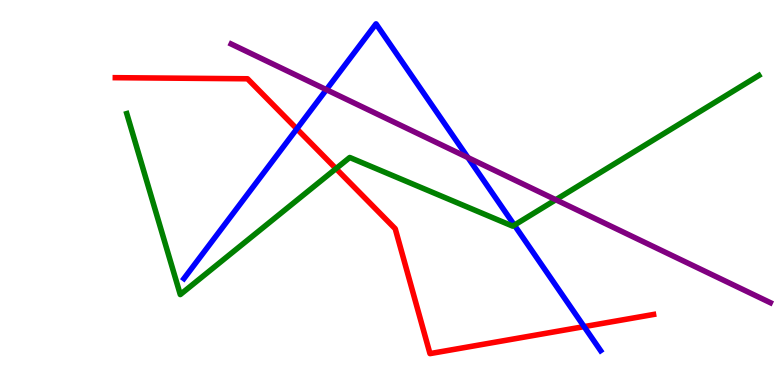[{'lines': ['blue', 'red'], 'intersections': [{'x': 3.83, 'y': 6.65}, {'x': 7.54, 'y': 1.52}]}, {'lines': ['green', 'red'], 'intersections': [{'x': 4.34, 'y': 5.62}]}, {'lines': ['purple', 'red'], 'intersections': []}, {'lines': ['blue', 'green'], 'intersections': [{'x': 6.64, 'y': 4.15}]}, {'lines': ['blue', 'purple'], 'intersections': [{'x': 4.21, 'y': 7.67}, {'x': 6.04, 'y': 5.91}]}, {'lines': ['green', 'purple'], 'intersections': [{'x': 7.17, 'y': 4.81}]}]